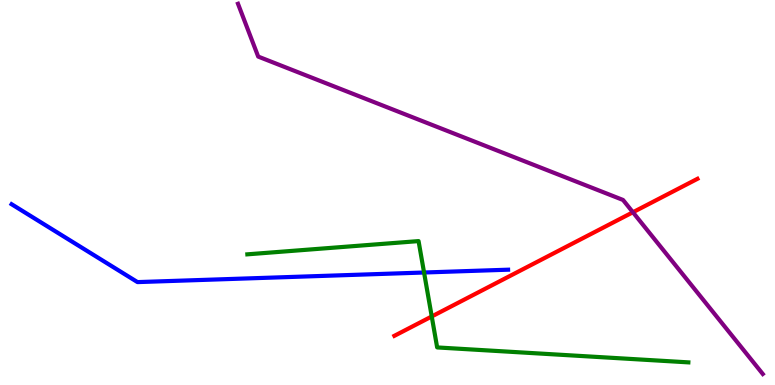[{'lines': ['blue', 'red'], 'intersections': []}, {'lines': ['green', 'red'], 'intersections': [{'x': 5.57, 'y': 1.78}]}, {'lines': ['purple', 'red'], 'intersections': [{'x': 8.17, 'y': 4.49}]}, {'lines': ['blue', 'green'], 'intersections': [{'x': 5.47, 'y': 2.92}]}, {'lines': ['blue', 'purple'], 'intersections': []}, {'lines': ['green', 'purple'], 'intersections': []}]